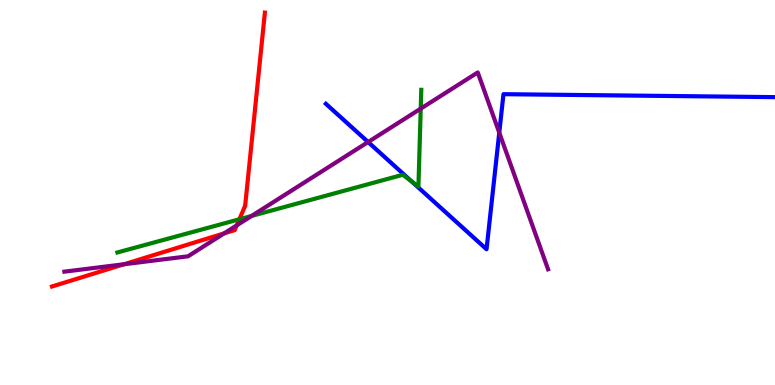[{'lines': ['blue', 'red'], 'intersections': []}, {'lines': ['green', 'red'], 'intersections': [{'x': 3.09, 'y': 4.3}]}, {'lines': ['purple', 'red'], 'intersections': [{'x': 1.6, 'y': 3.14}, {'x': 2.89, 'y': 3.94}, {'x': 3.05, 'y': 4.15}]}, {'lines': ['blue', 'green'], 'intersections': [{'x': 5.31, 'y': 5.29}]}, {'lines': ['blue', 'purple'], 'intersections': [{'x': 4.75, 'y': 6.31}, {'x': 6.44, 'y': 6.55}]}, {'lines': ['green', 'purple'], 'intersections': [{'x': 3.25, 'y': 4.39}, {'x': 5.43, 'y': 7.18}]}]